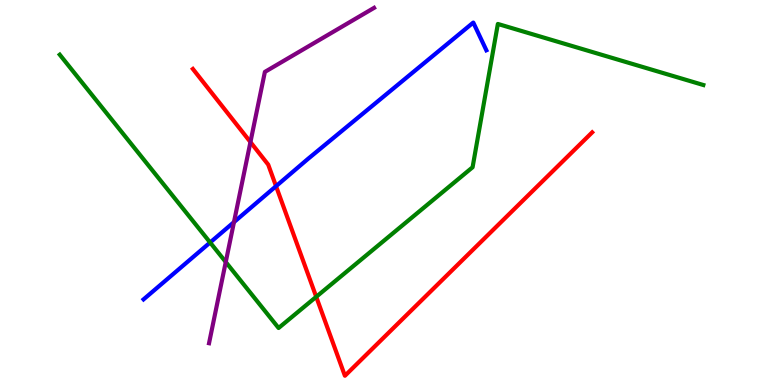[{'lines': ['blue', 'red'], 'intersections': [{'x': 3.56, 'y': 5.16}]}, {'lines': ['green', 'red'], 'intersections': [{'x': 4.08, 'y': 2.29}]}, {'lines': ['purple', 'red'], 'intersections': [{'x': 3.23, 'y': 6.31}]}, {'lines': ['blue', 'green'], 'intersections': [{'x': 2.71, 'y': 3.7}]}, {'lines': ['blue', 'purple'], 'intersections': [{'x': 3.02, 'y': 4.23}]}, {'lines': ['green', 'purple'], 'intersections': [{'x': 2.91, 'y': 3.19}]}]